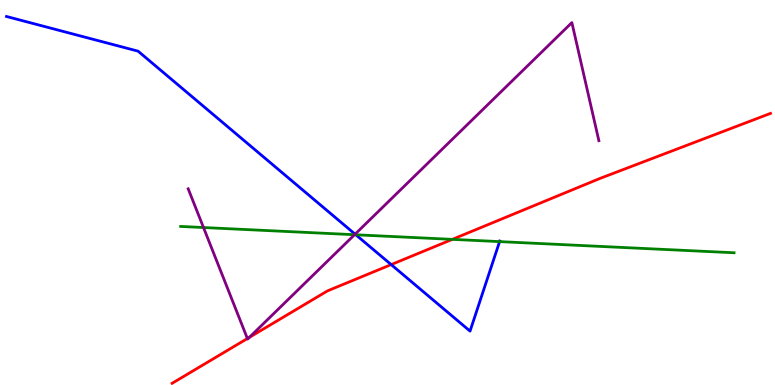[{'lines': ['blue', 'red'], 'intersections': [{'x': 5.05, 'y': 3.13}]}, {'lines': ['green', 'red'], 'intersections': [{'x': 5.84, 'y': 3.78}]}, {'lines': ['purple', 'red'], 'intersections': [{'x': 3.19, 'y': 1.21}, {'x': 3.22, 'y': 1.24}]}, {'lines': ['blue', 'green'], 'intersections': [{'x': 4.59, 'y': 3.9}, {'x': 6.45, 'y': 3.72}]}, {'lines': ['blue', 'purple'], 'intersections': [{'x': 4.58, 'y': 3.92}]}, {'lines': ['green', 'purple'], 'intersections': [{'x': 2.63, 'y': 4.09}, {'x': 4.57, 'y': 3.9}]}]